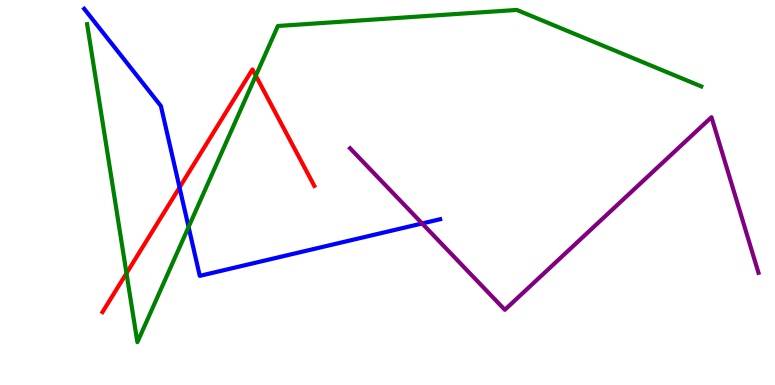[{'lines': ['blue', 'red'], 'intersections': [{'x': 2.32, 'y': 5.13}]}, {'lines': ['green', 'red'], 'intersections': [{'x': 1.63, 'y': 2.9}, {'x': 3.3, 'y': 8.03}]}, {'lines': ['purple', 'red'], 'intersections': []}, {'lines': ['blue', 'green'], 'intersections': [{'x': 2.43, 'y': 4.1}]}, {'lines': ['blue', 'purple'], 'intersections': [{'x': 5.45, 'y': 4.2}]}, {'lines': ['green', 'purple'], 'intersections': []}]